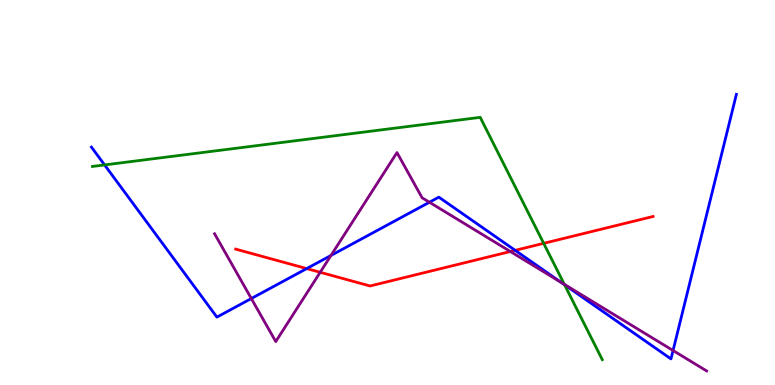[{'lines': ['blue', 'red'], 'intersections': [{'x': 3.96, 'y': 3.02}, {'x': 6.65, 'y': 3.5}]}, {'lines': ['green', 'red'], 'intersections': [{'x': 7.02, 'y': 3.68}]}, {'lines': ['purple', 'red'], 'intersections': [{'x': 4.13, 'y': 2.93}, {'x': 6.59, 'y': 3.47}]}, {'lines': ['blue', 'green'], 'intersections': [{'x': 1.35, 'y': 5.72}, {'x': 7.28, 'y': 2.6}]}, {'lines': ['blue', 'purple'], 'intersections': [{'x': 3.24, 'y': 2.25}, {'x': 4.27, 'y': 3.36}, {'x': 5.54, 'y': 4.75}, {'x': 7.25, 'y': 2.66}, {'x': 8.68, 'y': 0.896}]}, {'lines': ['green', 'purple'], 'intersections': [{'x': 7.28, 'y': 2.61}]}]